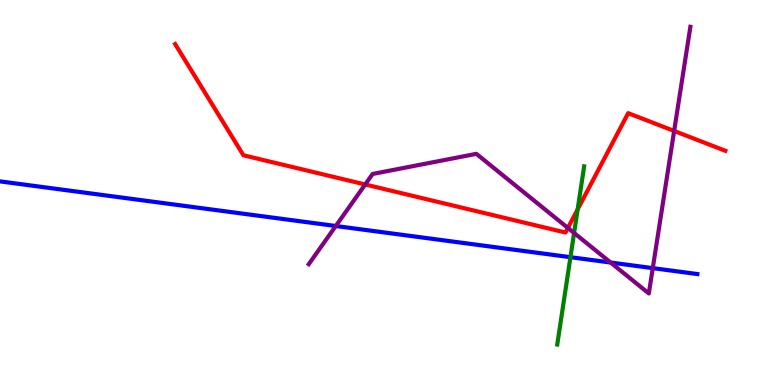[{'lines': ['blue', 'red'], 'intersections': []}, {'lines': ['green', 'red'], 'intersections': [{'x': 7.45, 'y': 4.56}]}, {'lines': ['purple', 'red'], 'intersections': [{'x': 4.71, 'y': 5.21}, {'x': 7.33, 'y': 4.08}, {'x': 8.7, 'y': 6.6}]}, {'lines': ['blue', 'green'], 'intersections': [{'x': 7.36, 'y': 3.32}]}, {'lines': ['blue', 'purple'], 'intersections': [{'x': 4.33, 'y': 4.13}, {'x': 7.88, 'y': 3.18}, {'x': 8.42, 'y': 3.04}]}, {'lines': ['green', 'purple'], 'intersections': [{'x': 7.41, 'y': 3.95}]}]